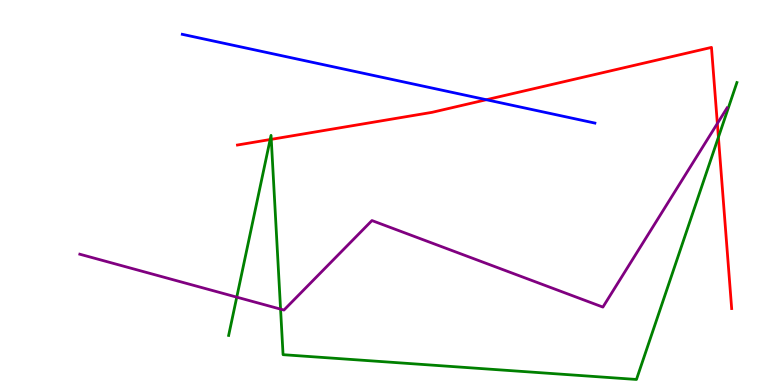[{'lines': ['blue', 'red'], 'intersections': [{'x': 6.28, 'y': 7.41}]}, {'lines': ['green', 'red'], 'intersections': [{'x': 3.49, 'y': 6.38}, {'x': 3.5, 'y': 6.38}, {'x': 9.27, 'y': 6.44}]}, {'lines': ['purple', 'red'], 'intersections': [{'x': 9.26, 'y': 6.79}]}, {'lines': ['blue', 'green'], 'intersections': []}, {'lines': ['blue', 'purple'], 'intersections': []}, {'lines': ['green', 'purple'], 'intersections': [{'x': 3.05, 'y': 2.28}, {'x': 3.62, 'y': 1.97}]}]